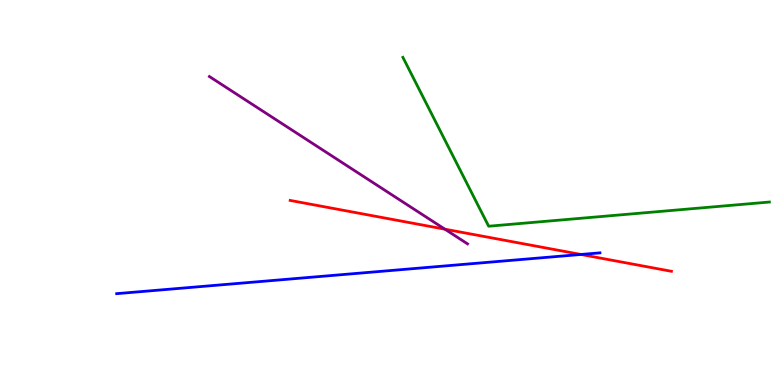[{'lines': ['blue', 'red'], 'intersections': [{'x': 7.5, 'y': 3.39}]}, {'lines': ['green', 'red'], 'intersections': []}, {'lines': ['purple', 'red'], 'intersections': [{'x': 5.74, 'y': 4.05}]}, {'lines': ['blue', 'green'], 'intersections': []}, {'lines': ['blue', 'purple'], 'intersections': []}, {'lines': ['green', 'purple'], 'intersections': []}]